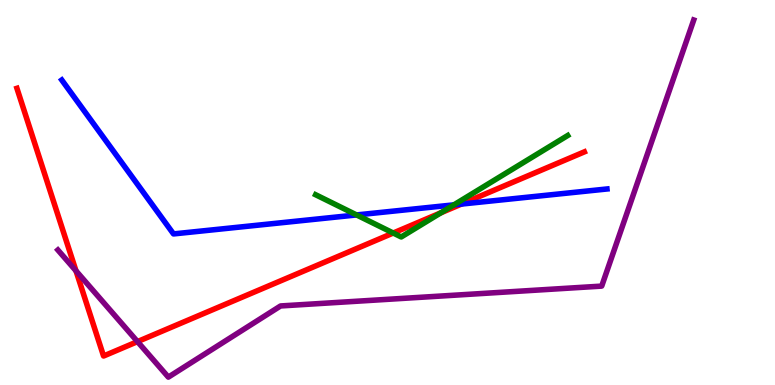[{'lines': ['blue', 'red'], 'intersections': [{'x': 5.95, 'y': 4.7}]}, {'lines': ['green', 'red'], 'intersections': [{'x': 5.07, 'y': 3.95}, {'x': 5.69, 'y': 4.47}]}, {'lines': ['purple', 'red'], 'intersections': [{'x': 0.981, 'y': 2.96}, {'x': 1.77, 'y': 1.13}]}, {'lines': ['blue', 'green'], 'intersections': [{'x': 4.6, 'y': 4.42}, {'x': 5.86, 'y': 4.68}]}, {'lines': ['blue', 'purple'], 'intersections': []}, {'lines': ['green', 'purple'], 'intersections': []}]